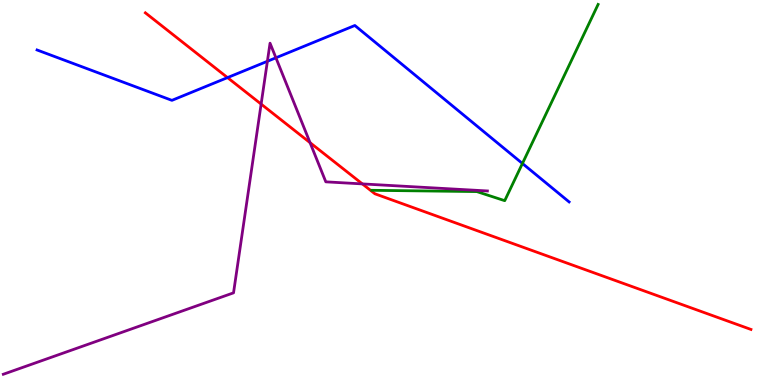[{'lines': ['blue', 'red'], 'intersections': [{'x': 2.94, 'y': 7.98}]}, {'lines': ['green', 'red'], 'intersections': []}, {'lines': ['purple', 'red'], 'intersections': [{'x': 3.37, 'y': 7.3}, {'x': 4.0, 'y': 6.29}, {'x': 4.68, 'y': 5.22}]}, {'lines': ['blue', 'green'], 'intersections': [{'x': 6.74, 'y': 5.75}]}, {'lines': ['blue', 'purple'], 'intersections': [{'x': 3.45, 'y': 8.41}, {'x': 3.56, 'y': 8.5}]}, {'lines': ['green', 'purple'], 'intersections': []}]